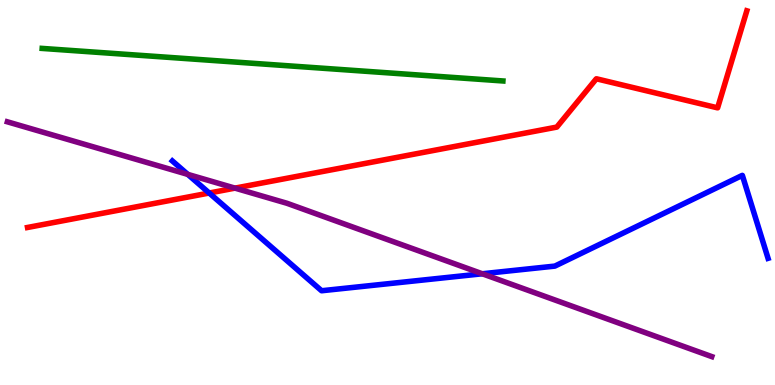[{'lines': ['blue', 'red'], 'intersections': [{'x': 2.7, 'y': 4.99}]}, {'lines': ['green', 'red'], 'intersections': []}, {'lines': ['purple', 'red'], 'intersections': [{'x': 3.03, 'y': 5.11}]}, {'lines': ['blue', 'green'], 'intersections': []}, {'lines': ['blue', 'purple'], 'intersections': [{'x': 2.42, 'y': 5.47}, {'x': 6.22, 'y': 2.89}]}, {'lines': ['green', 'purple'], 'intersections': []}]